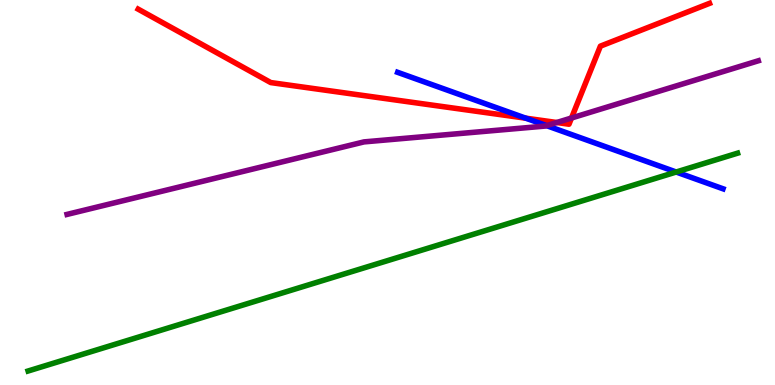[{'lines': ['blue', 'red'], 'intersections': [{'x': 6.78, 'y': 6.93}]}, {'lines': ['green', 'red'], 'intersections': []}, {'lines': ['purple', 'red'], 'intersections': [{'x': 7.18, 'y': 6.82}, {'x': 7.37, 'y': 6.94}]}, {'lines': ['blue', 'green'], 'intersections': [{'x': 8.72, 'y': 5.53}]}, {'lines': ['blue', 'purple'], 'intersections': [{'x': 7.05, 'y': 6.74}]}, {'lines': ['green', 'purple'], 'intersections': []}]